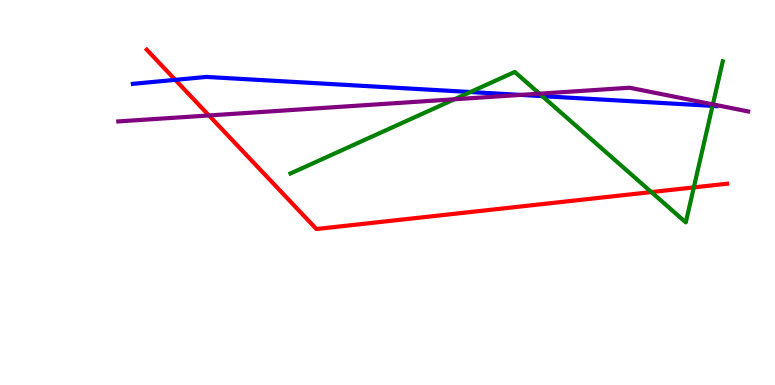[{'lines': ['blue', 'red'], 'intersections': [{'x': 2.26, 'y': 7.93}]}, {'lines': ['green', 'red'], 'intersections': [{'x': 8.4, 'y': 5.01}, {'x': 8.95, 'y': 5.13}]}, {'lines': ['purple', 'red'], 'intersections': [{'x': 2.7, 'y': 7.0}]}, {'lines': ['blue', 'green'], 'intersections': [{'x': 6.07, 'y': 7.61}, {'x': 7.0, 'y': 7.5}, {'x': 9.19, 'y': 7.25}]}, {'lines': ['blue', 'purple'], 'intersections': [{'x': 6.72, 'y': 7.53}]}, {'lines': ['green', 'purple'], 'intersections': [{'x': 5.86, 'y': 7.42}, {'x': 6.96, 'y': 7.57}, {'x': 9.2, 'y': 7.29}]}]